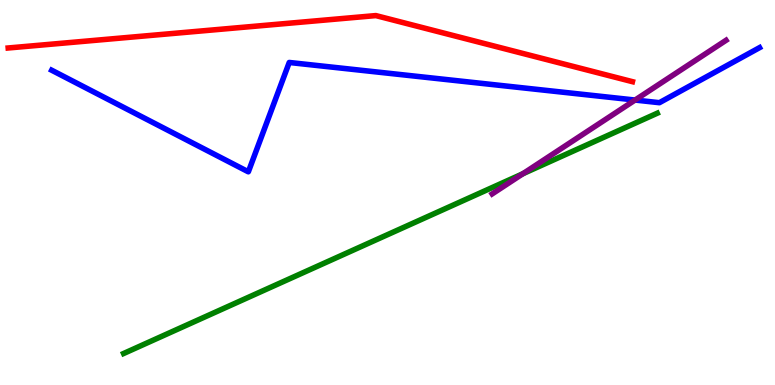[{'lines': ['blue', 'red'], 'intersections': []}, {'lines': ['green', 'red'], 'intersections': []}, {'lines': ['purple', 'red'], 'intersections': []}, {'lines': ['blue', 'green'], 'intersections': []}, {'lines': ['blue', 'purple'], 'intersections': [{'x': 8.19, 'y': 7.4}]}, {'lines': ['green', 'purple'], 'intersections': [{'x': 6.75, 'y': 5.49}]}]